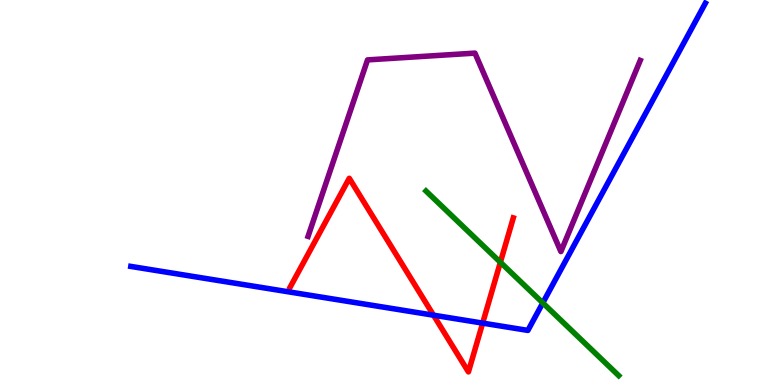[{'lines': ['blue', 'red'], 'intersections': [{'x': 5.59, 'y': 1.81}, {'x': 6.23, 'y': 1.61}]}, {'lines': ['green', 'red'], 'intersections': [{'x': 6.46, 'y': 3.19}]}, {'lines': ['purple', 'red'], 'intersections': []}, {'lines': ['blue', 'green'], 'intersections': [{'x': 7.0, 'y': 2.13}]}, {'lines': ['blue', 'purple'], 'intersections': []}, {'lines': ['green', 'purple'], 'intersections': []}]